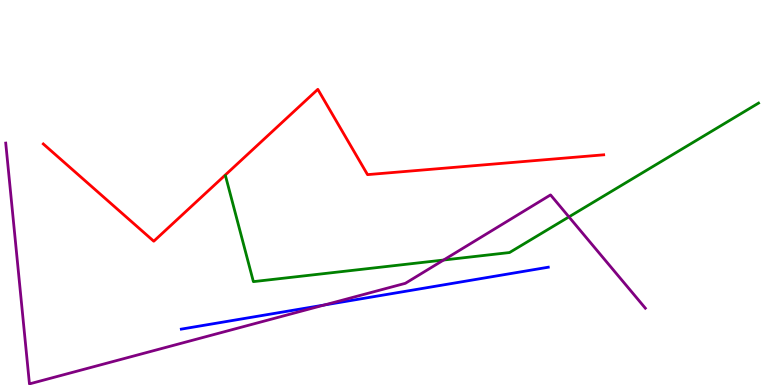[{'lines': ['blue', 'red'], 'intersections': []}, {'lines': ['green', 'red'], 'intersections': []}, {'lines': ['purple', 'red'], 'intersections': []}, {'lines': ['blue', 'green'], 'intersections': []}, {'lines': ['blue', 'purple'], 'intersections': [{'x': 4.18, 'y': 2.08}]}, {'lines': ['green', 'purple'], 'intersections': [{'x': 5.72, 'y': 3.25}, {'x': 7.34, 'y': 4.37}]}]